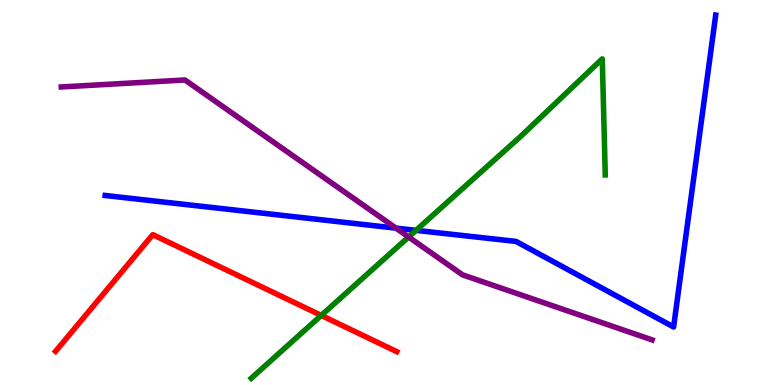[{'lines': ['blue', 'red'], 'intersections': []}, {'lines': ['green', 'red'], 'intersections': [{'x': 4.15, 'y': 1.81}]}, {'lines': ['purple', 'red'], 'intersections': []}, {'lines': ['blue', 'green'], 'intersections': [{'x': 5.37, 'y': 4.02}]}, {'lines': ['blue', 'purple'], 'intersections': [{'x': 5.11, 'y': 4.07}]}, {'lines': ['green', 'purple'], 'intersections': [{'x': 5.27, 'y': 3.84}]}]